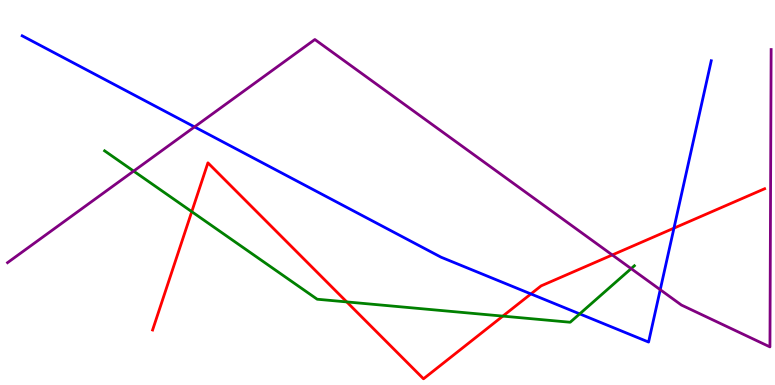[{'lines': ['blue', 'red'], 'intersections': [{'x': 6.85, 'y': 2.37}, {'x': 8.7, 'y': 4.07}]}, {'lines': ['green', 'red'], 'intersections': [{'x': 2.47, 'y': 4.5}, {'x': 4.47, 'y': 2.16}, {'x': 6.49, 'y': 1.79}]}, {'lines': ['purple', 'red'], 'intersections': [{'x': 7.9, 'y': 3.38}]}, {'lines': ['blue', 'green'], 'intersections': [{'x': 7.48, 'y': 1.85}]}, {'lines': ['blue', 'purple'], 'intersections': [{'x': 2.51, 'y': 6.7}, {'x': 8.52, 'y': 2.48}]}, {'lines': ['green', 'purple'], 'intersections': [{'x': 1.72, 'y': 5.56}, {'x': 8.14, 'y': 3.02}]}]